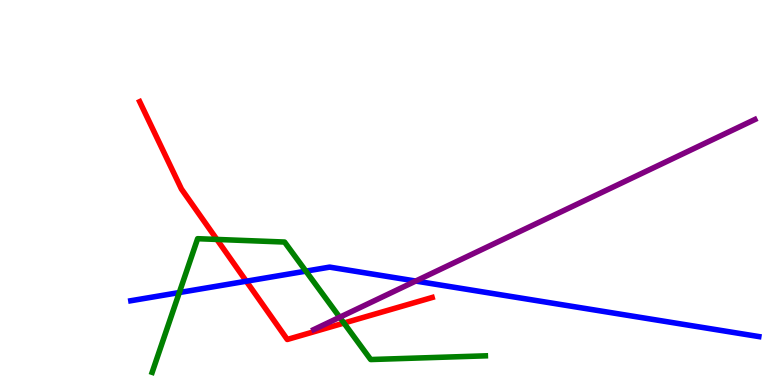[{'lines': ['blue', 'red'], 'intersections': [{'x': 3.18, 'y': 2.7}]}, {'lines': ['green', 'red'], 'intersections': [{'x': 2.8, 'y': 3.78}, {'x': 4.44, 'y': 1.61}]}, {'lines': ['purple', 'red'], 'intersections': []}, {'lines': ['blue', 'green'], 'intersections': [{'x': 2.31, 'y': 2.4}, {'x': 3.95, 'y': 2.96}]}, {'lines': ['blue', 'purple'], 'intersections': [{'x': 5.36, 'y': 2.7}]}, {'lines': ['green', 'purple'], 'intersections': [{'x': 4.38, 'y': 1.76}]}]